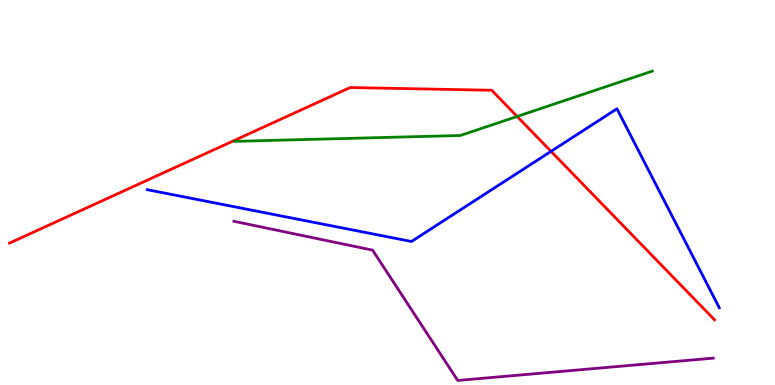[{'lines': ['blue', 'red'], 'intersections': [{'x': 7.11, 'y': 6.07}]}, {'lines': ['green', 'red'], 'intersections': [{'x': 6.67, 'y': 6.98}]}, {'lines': ['purple', 'red'], 'intersections': []}, {'lines': ['blue', 'green'], 'intersections': []}, {'lines': ['blue', 'purple'], 'intersections': []}, {'lines': ['green', 'purple'], 'intersections': []}]